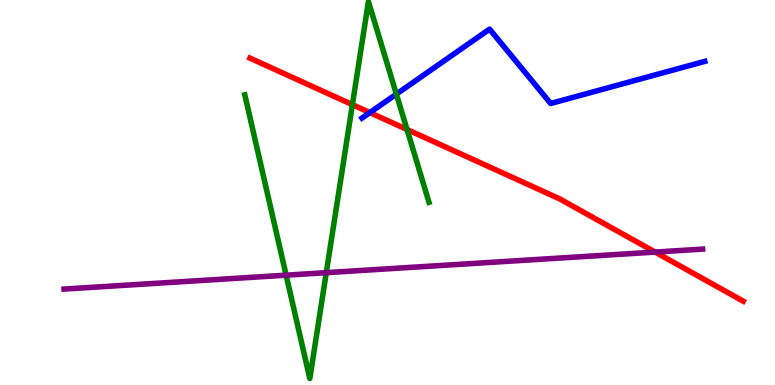[{'lines': ['blue', 'red'], 'intersections': [{'x': 4.77, 'y': 7.08}]}, {'lines': ['green', 'red'], 'intersections': [{'x': 4.55, 'y': 7.28}, {'x': 5.25, 'y': 6.64}]}, {'lines': ['purple', 'red'], 'intersections': [{'x': 8.45, 'y': 3.45}]}, {'lines': ['blue', 'green'], 'intersections': [{'x': 5.11, 'y': 7.56}]}, {'lines': ['blue', 'purple'], 'intersections': []}, {'lines': ['green', 'purple'], 'intersections': [{'x': 3.69, 'y': 2.85}, {'x': 4.21, 'y': 2.92}]}]